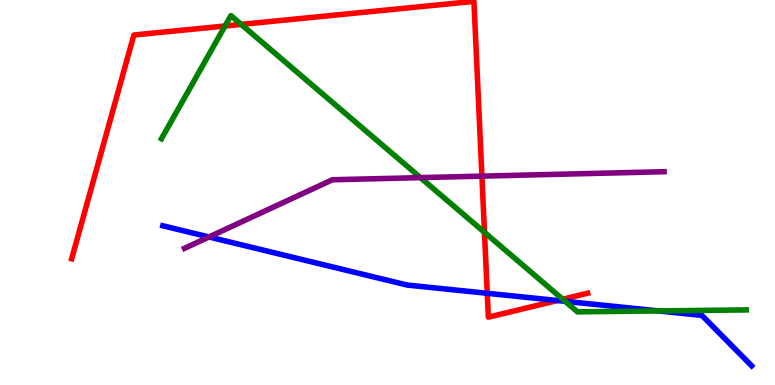[{'lines': ['blue', 'red'], 'intersections': [{'x': 6.29, 'y': 2.38}, {'x': 7.19, 'y': 2.19}]}, {'lines': ['green', 'red'], 'intersections': [{'x': 2.9, 'y': 9.32}, {'x': 3.11, 'y': 9.37}, {'x': 6.25, 'y': 3.97}, {'x': 7.26, 'y': 2.23}]}, {'lines': ['purple', 'red'], 'intersections': [{'x': 6.22, 'y': 5.43}]}, {'lines': ['blue', 'green'], 'intersections': [{'x': 7.29, 'y': 2.17}, {'x': 8.5, 'y': 1.92}]}, {'lines': ['blue', 'purple'], 'intersections': [{'x': 2.7, 'y': 3.84}]}, {'lines': ['green', 'purple'], 'intersections': [{'x': 5.43, 'y': 5.39}]}]